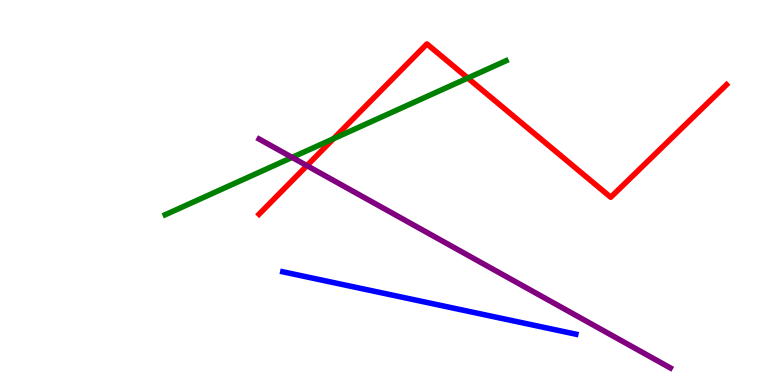[{'lines': ['blue', 'red'], 'intersections': []}, {'lines': ['green', 'red'], 'intersections': [{'x': 4.3, 'y': 6.4}, {'x': 6.04, 'y': 7.97}]}, {'lines': ['purple', 'red'], 'intersections': [{'x': 3.96, 'y': 5.7}]}, {'lines': ['blue', 'green'], 'intersections': []}, {'lines': ['blue', 'purple'], 'intersections': []}, {'lines': ['green', 'purple'], 'intersections': [{'x': 3.77, 'y': 5.91}]}]